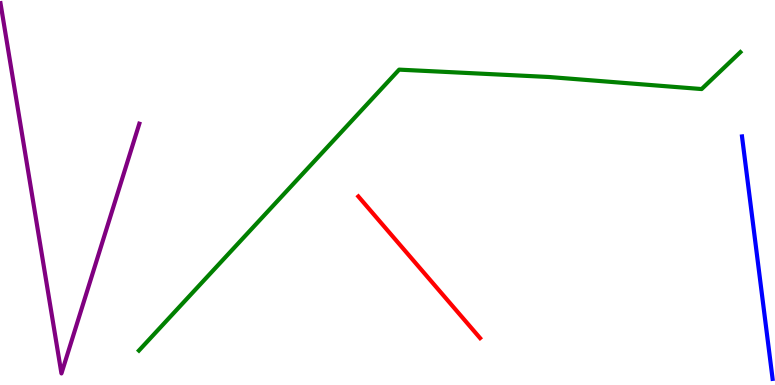[{'lines': ['blue', 'red'], 'intersections': []}, {'lines': ['green', 'red'], 'intersections': []}, {'lines': ['purple', 'red'], 'intersections': []}, {'lines': ['blue', 'green'], 'intersections': []}, {'lines': ['blue', 'purple'], 'intersections': []}, {'lines': ['green', 'purple'], 'intersections': []}]